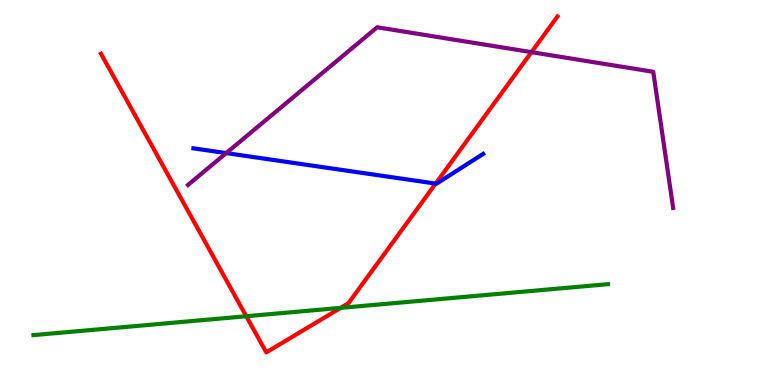[{'lines': ['blue', 'red'], 'intersections': [{'x': 5.62, 'y': 5.23}]}, {'lines': ['green', 'red'], 'intersections': [{'x': 3.18, 'y': 1.79}, {'x': 4.4, 'y': 2.0}]}, {'lines': ['purple', 'red'], 'intersections': [{'x': 6.86, 'y': 8.65}]}, {'lines': ['blue', 'green'], 'intersections': []}, {'lines': ['blue', 'purple'], 'intersections': [{'x': 2.92, 'y': 6.02}]}, {'lines': ['green', 'purple'], 'intersections': []}]